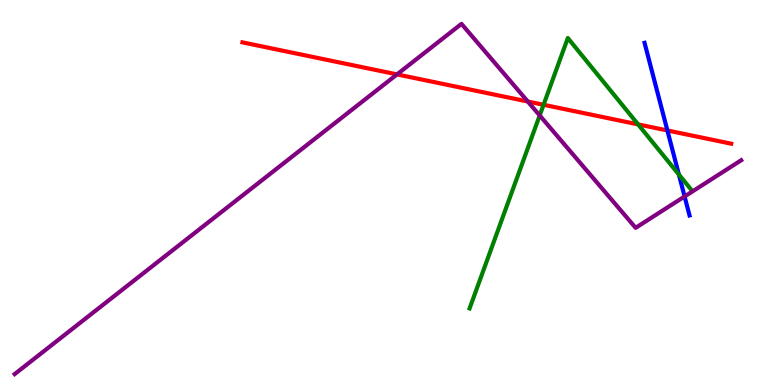[{'lines': ['blue', 'red'], 'intersections': [{'x': 8.61, 'y': 6.61}]}, {'lines': ['green', 'red'], 'intersections': [{'x': 7.01, 'y': 7.28}, {'x': 8.23, 'y': 6.77}]}, {'lines': ['purple', 'red'], 'intersections': [{'x': 5.12, 'y': 8.07}, {'x': 6.81, 'y': 7.36}]}, {'lines': ['blue', 'green'], 'intersections': [{'x': 8.76, 'y': 5.47}]}, {'lines': ['blue', 'purple'], 'intersections': [{'x': 8.83, 'y': 4.9}]}, {'lines': ['green', 'purple'], 'intersections': [{'x': 6.96, 'y': 7.0}]}]